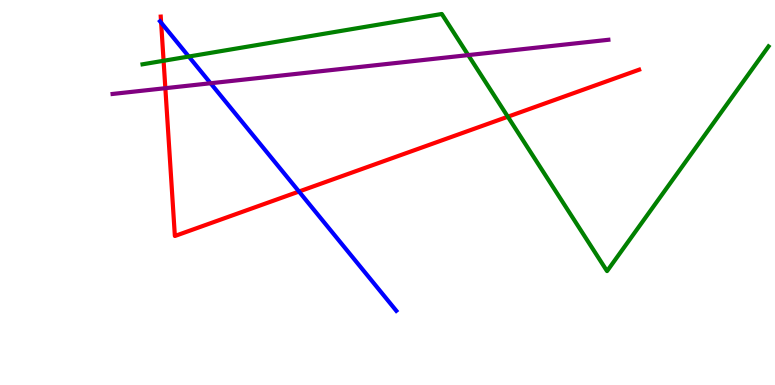[{'lines': ['blue', 'red'], 'intersections': [{'x': 2.08, 'y': 9.41}, {'x': 3.86, 'y': 5.02}]}, {'lines': ['green', 'red'], 'intersections': [{'x': 2.11, 'y': 8.42}, {'x': 6.55, 'y': 6.97}]}, {'lines': ['purple', 'red'], 'intersections': [{'x': 2.13, 'y': 7.71}]}, {'lines': ['blue', 'green'], 'intersections': [{'x': 2.44, 'y': 8.53}]}, {'lines': ['blue', 'purple'], 'intersections': [{'x': 2.72, 'y': 7.84}]}, {'lines': ['green', 'purple'], 'intersections': [{'x': 6.04, 'y': 8.57}]}]